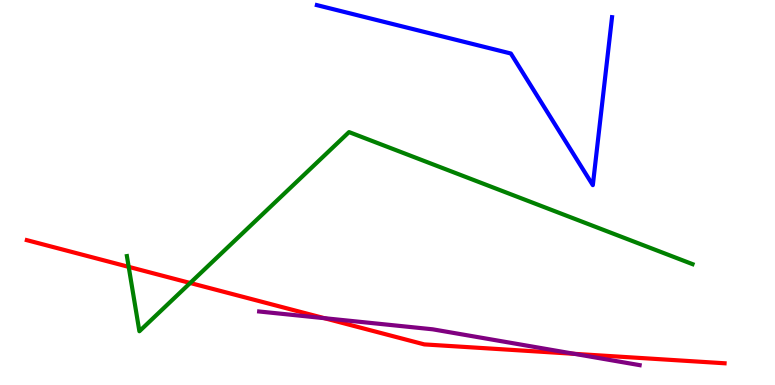[{'lines': ['blue', 'red'], 'intersections': []}, {'lines': ['green', 'red'], 'intersections': [{'x': 1.66, 'y': 3.07}, {'x': 2.45, 'y': 2.65}]}, {'lines': ['purple', 'red'], 'intersections': [{'x': 4.18, 'y': 1.74}, {'x': 7.41, 'y': 0.81}]}, {'lines': ['blue', 'green'], 'intersections': []}, {'lines': ['blue', 'purple'], 'intersections': []}, {'lines': ['green', 'purple'], 'intersections': []}]